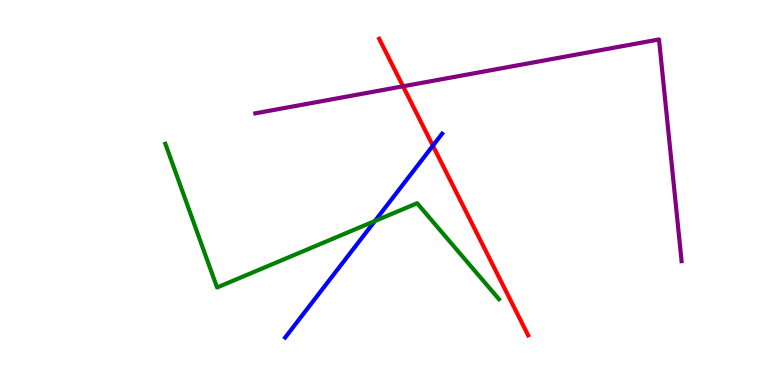[{'lines': ['blue', 'red'], 'intersections': [{'x': 5.59, 'y': 6.22}]}, {'lines': ['green', 'red'], 'intersections': []}, {'lines': ['purple', 'red'], 'intersections': [{'x': 5.2, 'y': 7.76}]}, {'lines': ['blue', 'green'], 'intersections': [{'x': 4.84, 'y': 4.26}]}, {'lines': ['blue', 'purple'], 'intersections': []}, {'lines': ['green', 'purple'], 'intersections': []}]